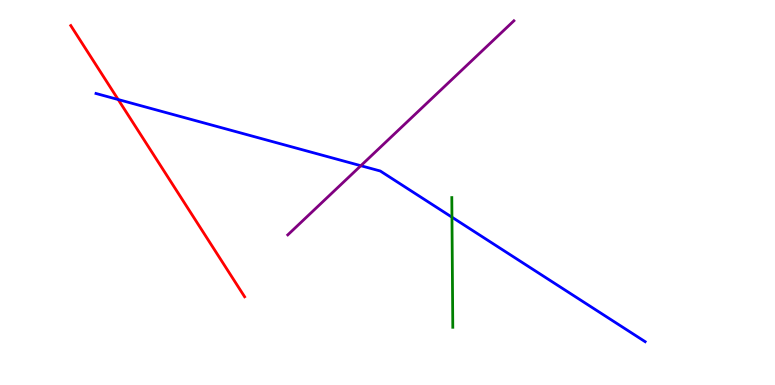[{'lines': ['blue', 'red'], 'intersections': [{'x': 1.52, 'y': 7.41}]}, {'lines': ['green', 'red'], 'intersections': []}, {'lines': ['purple', 'red'], 'intersections': []}, {'lines': ['blue', 'green'], 'intersections': [{'x': 5.83, 'y': 4.36}]}, {'lines': ['blue', 'purple'], 'intersections': [{'x': 4.66, 'y': 5.7}]}, {'lines': ['green', 'purple'], 'intersections': []}]